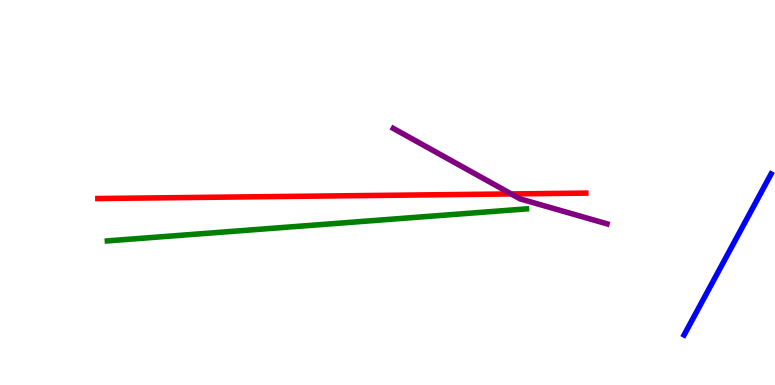[{'lines': ['blue', 'red'], 'intersections': []}, {'lines': ['green', 'red'], 'intersections': []}, {'lines': ['purple', 'red'], 'intersections': [{'x': 6.6, 'y': 4.96}]}, {'lines': ['blue', 'green'], 'intersections': []}, {'lines': ['blue', 'purple'], 'intersections': []}, {'lines': ['green', 'purple'], 'intersections': []}]